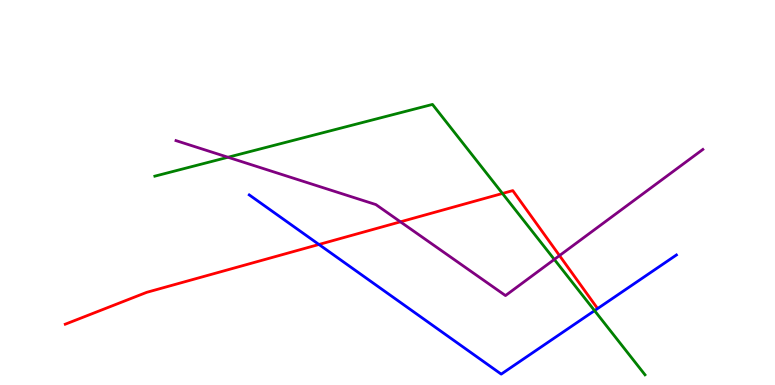[{'lines': ['blue', 'red'], 'intersections': [{'x': 4.12, 'y': 3.65}]}, {'lines': ['green', 'red'], 'intersections': [{'x': 6.48, 'y': 4.97}]}, {'lines': ['purple', 'red'], 'intersections': [{'x': 5.17, 'y': 4.24}, {'x': 7.22, 'y': 3.36}]}, {'lines': ['blue', 'green'], 'intersections': [{'x': 7.67, 'y': 1.93}]}, {'lines': ['blue', 'purple'], 'intersections': []}, {'lines': ['green', 'purple'], 'intersections': [{'x': 2.94, 'y': 5.92}, {'x': 7.15, 'y': 3.26}]}]